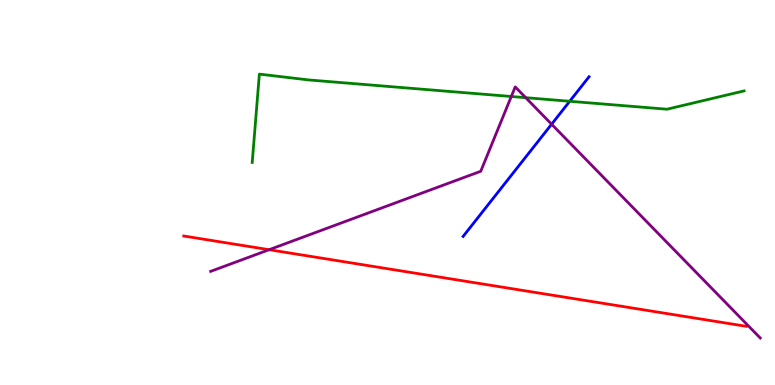[{'lines': ['blue', 'red'], 'intersections': []}, {'lines': ['green', 'red'], 'intersections': []}, {'lines': ['purple', 'red'], 'intersections': [{'x': 3.47, 'y': 3.51}]}, {'lines': ['blue', 'green'], 'intersections': [{'x': 7.35, 'y': 7.37}]}, {'lines': ['blue', 'purple'], 'intersections': [{'x': 7.12, 'y': 6.77}]}, {'lines': ['green', 'purple'], 'intersections': [{'x': 6.6, 'y': 7.49}, {'x': 6.78, 'y': 7.46}]}]